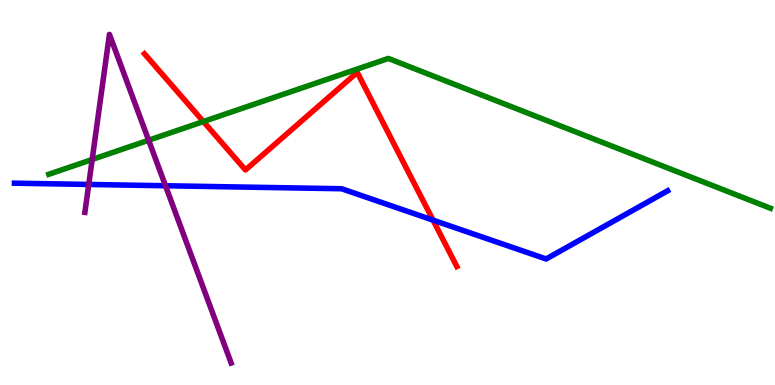[{'lines': ['blue', 'red'], 'intersections': [{'x': 5.59, 'y': 4.28}]}, {'lines': ['green', 'red'], 'intersections': [{'x': 2.62, 'y': 6.84}]}, {'lines': ['purple', 'red'], 'intersections': []}, {'lines': ['blue', 'green'], 'intersections': []}, {'lines': ['blue', 'purple'], 'intersections': [{'x': 1.14, 'y': 5.21}, {'x': 2.14, 'y': 5.18}]}, {'lines': ['green', 'purple'], 'intersections': [{'x': 1.19, 'y': 5.86}, {'x': 1.92, 'y': 6.36}]}]